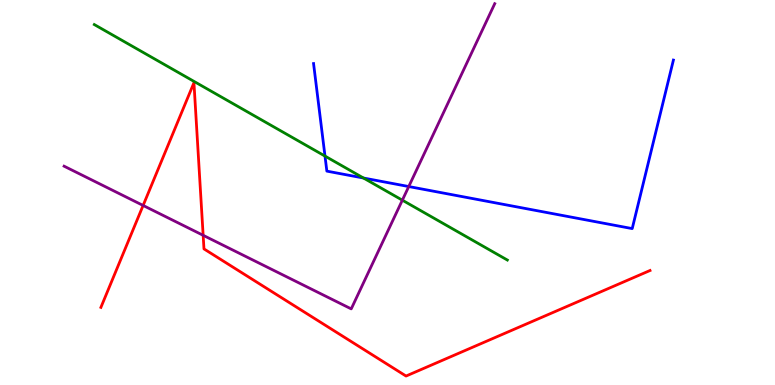[{'lines': ['blue', 'red'], 'intersections': []}, {'lines': ['green', 'red'], 'intersections': []}, {'lines': ['purple', 'red'], 'intersections': [{'x': 1.85, 'y': 4.66}, {'x': 2.62, 'y': 3.89}]}, {'lines': ['blue', 'green'], 'intersections': [{'x': 4.19, 'y': 5.95}, {'x': 4.69, 'y': 5.38}]}, {'lines': ['blue', 'purple'], 'intersections': [{'x': 5.27, 'y': 5.15}]}, {'lines': ['green', 'purple'], 'intersections': [{'x': 5.19, 'y': 4.8}]}]